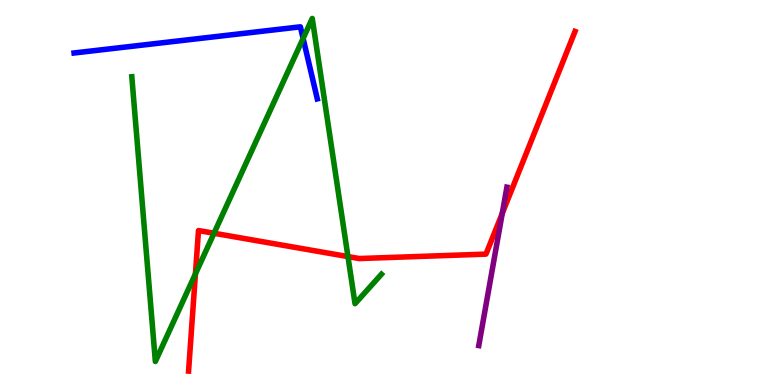[{'lines': ['blue', 'red'], 'intersections': []}, {'lines': ['green', 'red'], 'intersections': [{'x': 2.52, 'y': 2.89}, {'x': 2.76, 'y': 3.94}, {'x': 4.49, 'y': 3.34}]}, {'lines': ['purple', 'red'], 'intersections': [{'x': 6.48, 'y': 4.46}]}, {'lines': ['blue', 'green'], 'intersections': [{'x': 3.91, 'y': 9.0}]}, {'lines': ['blue', 'purple'], 'intersections': []}, {'lines': ['green', 'purple'], 'intersections': []}]